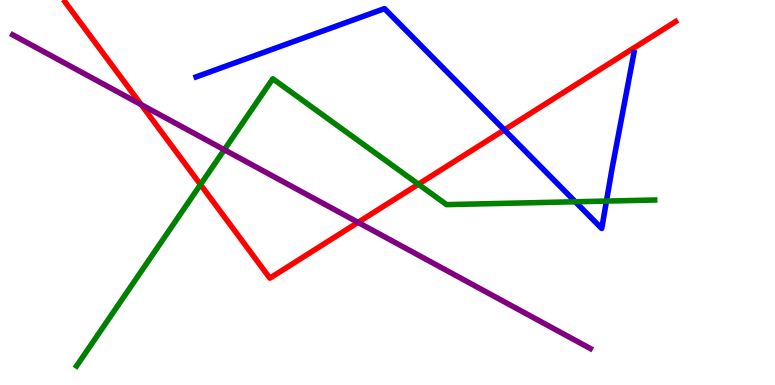[{'lines': ['blue', 'red'], 'intersections': [{'x': 6.51, 'y': 6.63}]}, {'lines': ['green', 'red'], 'intersections': [{'x': 2.59, 'y': 5.21}, {'x': 5.4, 'y': 5.21}]}, {'lines': ['purple', 'red'], 'intersections': [{'x': 1.82, 'y': 7.28}, {'x': 4.62, 'y': 4.22}]}, {'lines': ['blue', 'green'], 'intersections': [{'x': 7.42, 'y': 4.76}, {'x': 7.83, 'y': 4.78}]}, {'lines': ['blue', 'purple'], 'intersections': []}, {'lines': ['green', 'purple'], 'intersections': [{'x': 2.89, 'y': 6.11}]}]